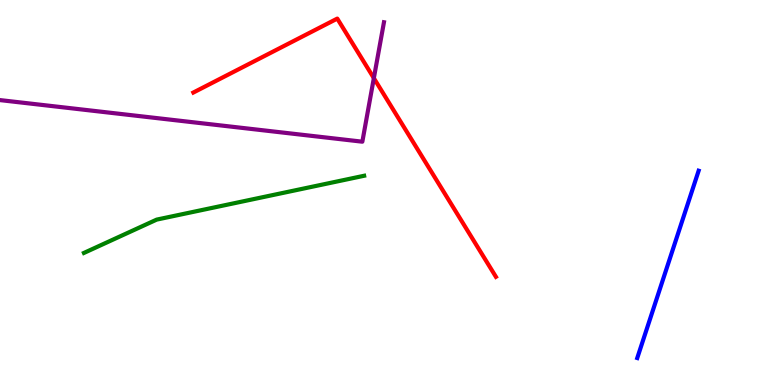[{'lines': ['blue', 'red'], 'intersections': []}, {'lines': ['green', 'red'], 'intersections': []}, {'lines': ['purple', 'red'], 'intersections': [{'x': 4.82, 'y': 7.97}]}, {'lines': ['blue', 'green'], 'intersections': []}, {'lines': ['blue', 'purple'], 'intersections': []}, {'lines': ['green', 'purple'], 'intersections': []}]